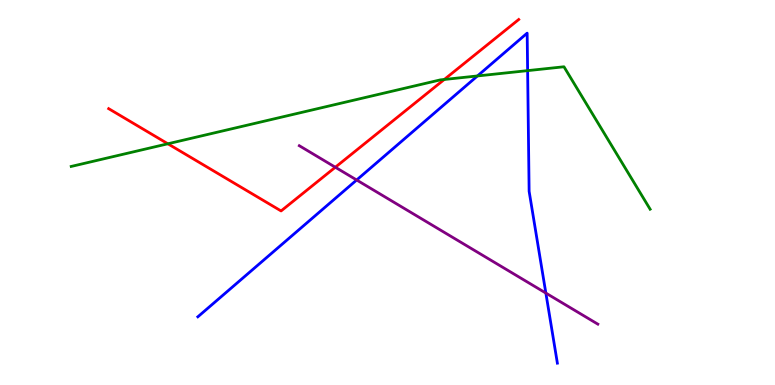[{'lines': ['blue', 'red'], 'intersections': []}, {'lines': ['green', 'red'], 'intersections': [{'x': 2.17, 'y': 6.27}, {'x': 5.73, 'y': 7.94}]}, {'lines': ['purple', 'red'], 'intersections': [{'x': 4.33, 'y': 5.66}]}, {'lines': ['blue', 'green'], 'intersections': [{'x': 6.16, 'y': 8.03}, {'x': 6.81, 'y': 8.17}]}, {'lines': ['blue', 'purple'], 'intersections': [{'x': 4.6, 'y': 5.32}, {'x': 7.04, 'y': 2.39}]}, {'lines': ['green', 'purple'], 'intersections': []}]